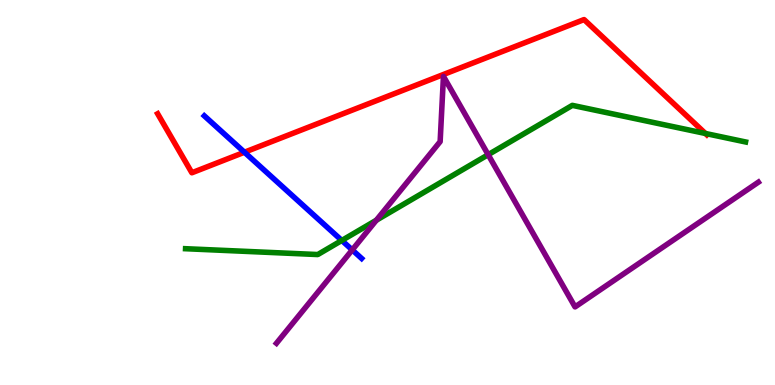[{'lines': ['blue', 'red'], 'intersections': [{'x': 3.15, 'y': 6.05}]}, {'lines': ['green', 'red'], 'intersections': [{'x': 9.1, 'y': 6.53}]}, {'lines': ['purple', 'red'], 'intersections': []}, {'lines': ['blue', 'green'], 'intersections': [{'x': 4.41, 'y': 3.75}]}, {'lines': ['blue', 'purple'], 'intersections': [{'x': 4.54, 'y': 3.51}]}, {'lines': ['green', 'purple'], 'intersections': [{'x': 4.86, 'y': 4.28}, {'x': 6.3, 'y': 5.98}]}]